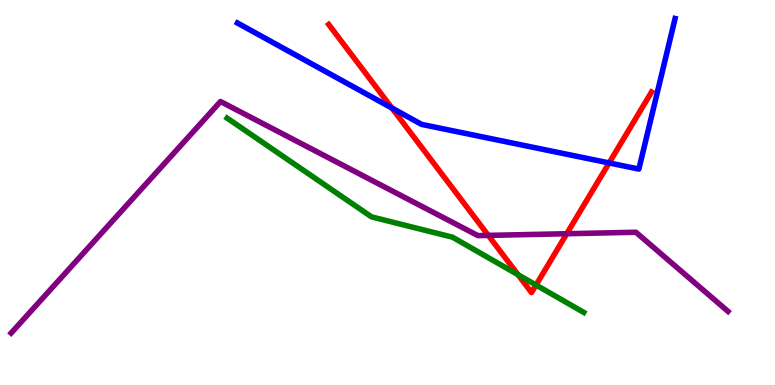[{'lines': ['blue', 'red'], 'intersections': [{'x': 5.06, 'y': 7.19}, {'x': 7.86, 'y': 5.77}]}, {'lines': ['green', 'red'], 'intersections': [{'x': 6.68, 'y': 2.86}, {'x': 6.92, 'y': 2.6}]}, {'lines': ['purple', 'red'], 'intersections': [{'x': 6.3, 'y': 3.89}, {'x': 7.31, 'y': 3.93}]}, {'lines': ['blue', 'green'], 'intersections': []}, {'lines': ['blue', 'purple'], 'intersections': []}, {'lines': ['green', 'purple'], 'intersections': []}]